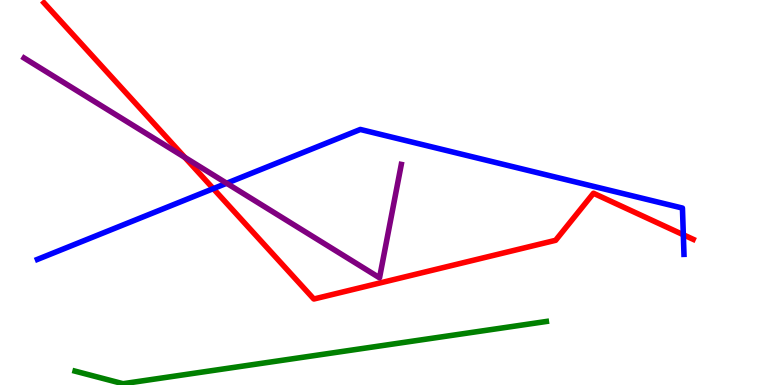[{'lines': ['blue', 'red'], 'intersections': [{'x': 2.75, 'y': 5.1}, {'x': 8.82, 'y': 3.9}]}, {'lines': ['green', 'red'], 'intersections': []}, {'lines': ['purple', 'red'], 'intersections': [{'x': 2.38, 'y': 5.91}]}, {'lines': ['blue', 'green'], 'intersections': []}, {'lines': ['blue', 'purple'], 'intersections': [{'x': 2.92, 'y': 5.24}]}, {'lines': ['green', 'purple'], 'intersections': []}]